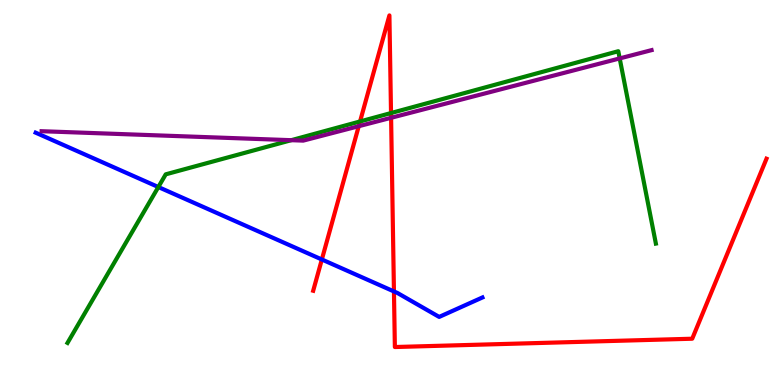[{'lines': ['blue', 'red'], 'intersections': [{'x': 4.15, 'y': 3.26}, {'x': 5.08, 'y': 2.43}]}, {'lines': ['green', 'red'], 'intersections': [{'x': 4.65, 'y': 6.84}, {'x': 5.05, 'y': 7.06}]}, {'lines': ['purple', 'red'], 'intersections': [{'x': 4.63, 'y': 6.72}, {'x': 5.05, 'y': 6.94}]}, {'lines': ['blue', 'green'], 'intersections': [{'x': 2.04, 'y': 5.14}]}, {'lines': ['blue', 'purple'], 'intersections': []}, {'lines': ['green', 'purple'], 'intersections': [{'x': 3.76, 'y': 6.36}, {'x': 8.0, 'y': 8.48}]}]